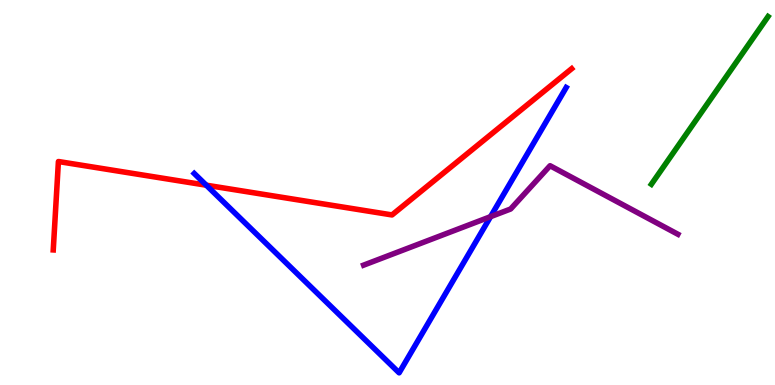[{'lines': ['blue', 'red'], 'intersections': [{'x': 2.66, 'y': 5.19}]}, {'lines': ['green', 'red'], 'intersections': []}, {'lines': ['purple', 'red'], 'intersections': []}, {'lines': ['blue', 'green'], 'intersections': []}, {'lines': ['blue', 'purple'], 'intersections': [{'x': 6.33, 'y': 4.37}]}, {'lines': ['green', 'purple'], 'intersections': []}]